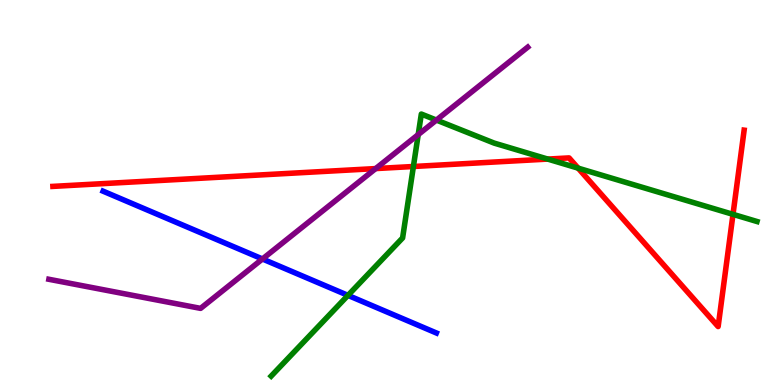[{'lines': ['blue', 'red'], 'intersections': []}, {'lines': ['green', 'red'], 'intersections': [{'x': 5.33, 'y': 5.68}, {'x': 7.07, 'y': 5.87}, {'x': 7.46, 'y': 5.63}, {'x': 9.46, 'y': 4.43}]}, {'lines': ['purple', 'red'], 'intersections': [{'x': 4.85, 'y': 5.62}]}, {'lines': ['blue', 'green'], 'intersections': [{'x': 4.49, 'y': 2.33}]}, {'lines': ['blue', 'purple'], 'intersections': [{'x': 3.39, 'y': 3.27}]}, {'lines': ['green', 'purple'], 'intersections': [{'x': 5.4, 'y': 6.5}, {'x': 5.63, 'y': 6.88}]}]